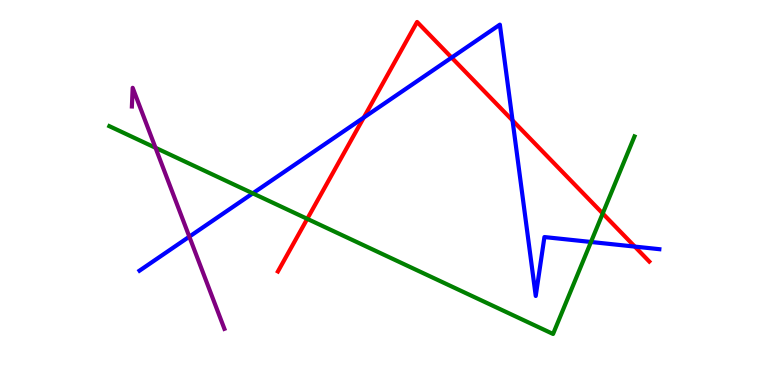[{'lines': ['blue', 'red'], 'intersections': [{'x': 4.69, 'y': 6.95}, {'x': 5.83, 'y': 8.5}, {'x': 6.61, 'y': 6.87}, {'x': 8.19, 'y': 3.59}]}, {'lines': ['green', 'red'], 'intersections': [{'x': 3.96, 'y': 4.32}, {'x': 7.78, 'y': 4.45}]}, {'lines': ['purple', 'red'], 'intersections': []}, {'lines': ['blue', 'green'], 'intersections': [{'x': 3.26, 'y': 4.98}, {'x': 7.63, 'y': 3.71}]}, {'lines': ['blue', 'purple'], 'intersections': [{'x': 2.44, 'y': 3.85}]}, {'lines': ['green', 'purple'], 'intersections': [{'x': 2.01, 'y': 6.16}]}]